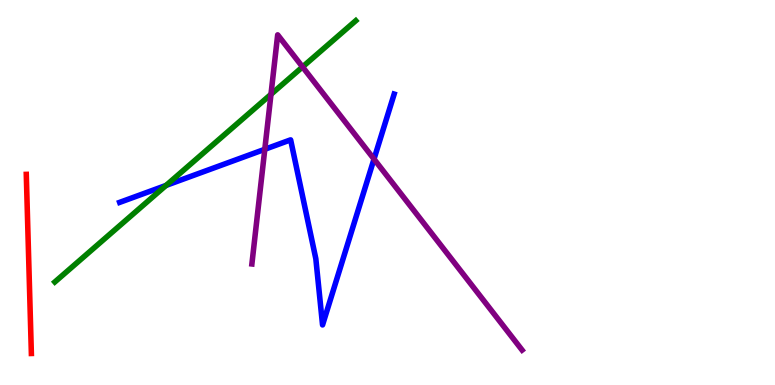[{'lines': ['blue', 'red'], 'intersections': []}, {'lines': ['green', 'red'], 'intersections': []}, {'lines': ['purple', 'red'], 'intersections': []}, {'lines': ['blue', 'green'], 'intersections': [{'x': 2.14, 'y': 5.18}]}, {'lines': ['blue', 'purple'], 'intersections': [{'x': 3.42, 'y': 6.12}, {'x': 4.83, 'y': 5.87}]}, {'lines': ['green', 'purple'], 'intersections': [{'x': 3.5, 'y': 7.55}, {'x': 3.9, 'y': 8.26}]}]